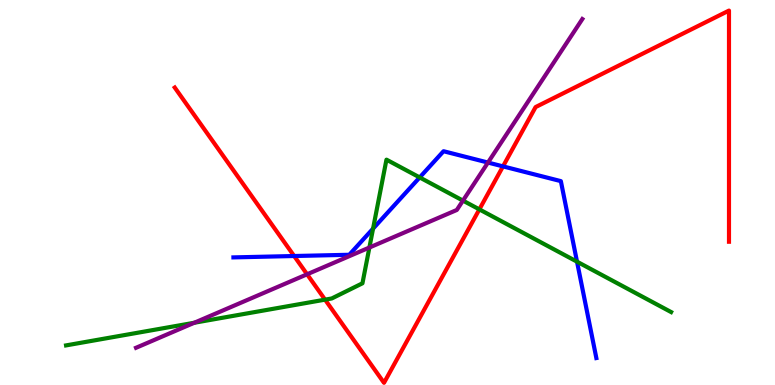[{'lines': ['blue', 'red'], 'intersections': [{'x': 3.8, 'y': 3.35}, {'x': 6.49, 'y': 5.68}]}, {'lines': ['green', 'red'], 'intersections': [{'x': 4.19, 'y': 2.22}, {'x': 6.19, 'y': 4.56}]}, {'lines': ['purple', 'red'], 'intersections': [{'x': 3.96, 'y': 2.88}]}, {'lines': ['blue', 'green'], 'intersections': [{'x': 4.81, 'y': 4.06}, {'x': 5.42, 'y': 5.39}, {'x': 7.45, 'y': 3.2}]}, {'lines': ['blue', 'purple'], 'intersections': [{'x': 6.3, 'y': 5.78}]}, {'lines': ['green', 'purple'], 'intersections': [{'x': 2.51, 'y': 1.62}, {'x': 4.77, 'y': 3.57}, {'x': 5.97, 'y': 4.79}]}]